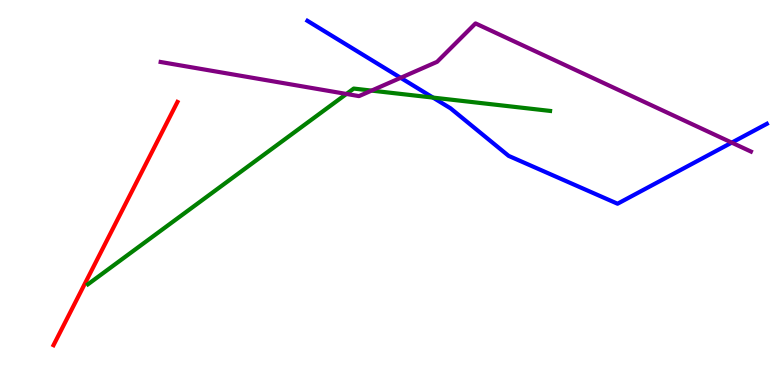[{'lines': ['blue', 'red'], 'intersections': []}, {'lines': ['green', 'red'], 'intersections': []}, {'lines': ['purple', 'red'], 'intersections': []}, {'lines': ['blue', 'green'], 'intersections': [{'x': 5.59, 'y': 7.47}]}, {'lines': ['blue', 'purple'], 'intersections': [{'x': 5.17, 'y': 7.98}, {'x': 9.44, 'y': 6.3}]}, {'lines': ['green', 'purple'], 'intersections': [{'x': 4.47, 'y': 7.56}, {'x': 4.79, 'y': 7.65}]}]